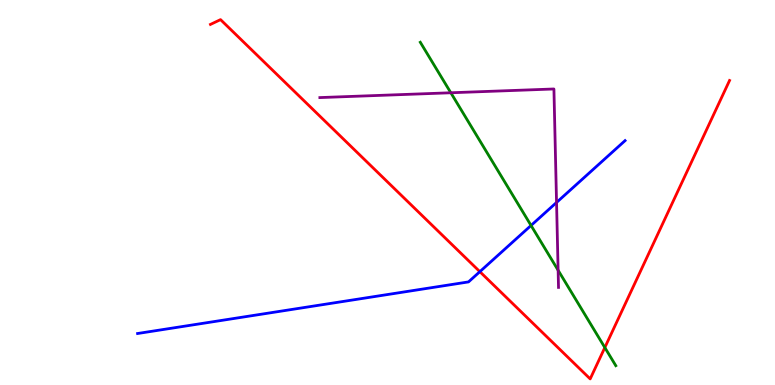[{'lines': ['blue', 'red'], 'intersections': [{'x': 6.19, 'y': 2.94}]}, {'lines': ['green', 'red'], 'intersections': [{'x': 7.8, 'y': 0.973}]}, {'lines': ['purple', 'red'], 'intersections': []}, {'lines': ['blue', 'green'], 'intersections': [{'x': 6.85, 'y': 4.14}]}, {'lines': ['blue', 'purple'], 'intersections': [{'x': 7.18, 'y': 4.74}]}, {'lines': ['green', 'purple'], 'intersections': [{'x': 5.82, 'y': 7.59}, {'x': 7.2, 'y': 2.98}]}]